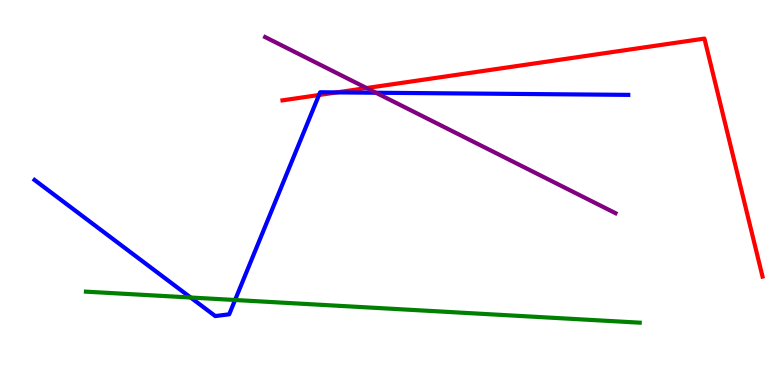[{'lines': ['blue', 'red'], 'intersections': [{'x': 4.12, 'y': 7.53}, {'x': 4.35, 'y': 7.6}]}, {'lines': ['green', 'red'], 'intersections': []}, {'lines': ['purple', 'red'], 'intersections': [{'x': 4.73, 'y': 7.71}]}, {'lines': ['blue', 'green'], 'intersections': [{'x': 2.46, 'y': 2.27}, {'x': 3.03, 'y': 2.21}]}, {'lines': ['blue', 'purple'], 'intersections': [{'x': 4.85, 'y': 7.59}]}, {'lines': ['green', 'purple'], 'intersections': []}]